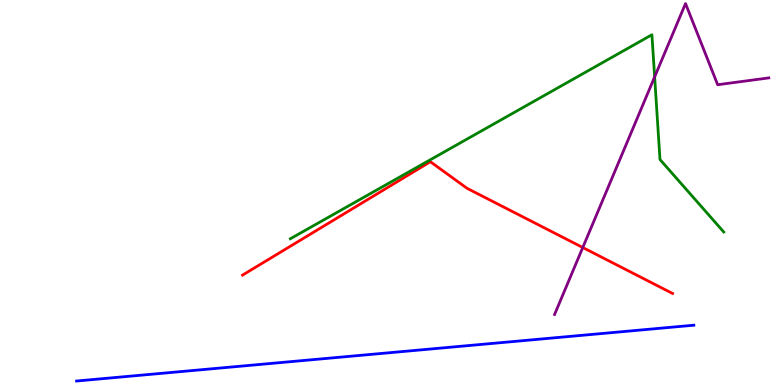[{'lines': ['blue', 'red'], 'intersections': []}, {'lines': ['green', 'red'], 'intersections': []}, {'lines': ['purple', 'red'], 'intersections': [{'x': 7.52, 'y': 3.57}]}, {'lines': ['blue', 'green'], 'intersections': []}, {'lines': ['blue', 'purple'], 'intersections': []}, {'lines': ['green', 'purple'], 'intersections': [{'x': 8.45, 'y': 8.0}]}]